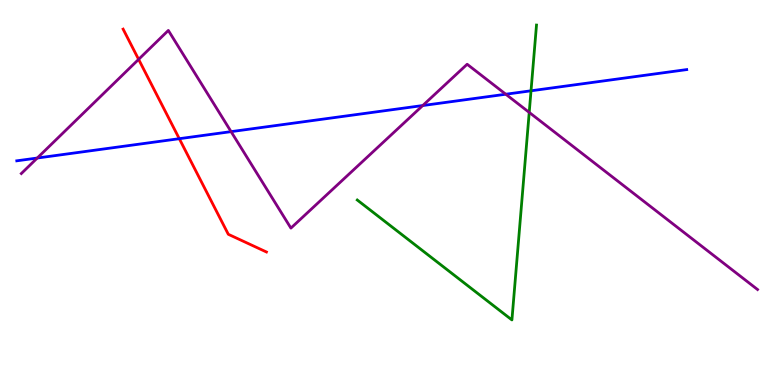[{'lines': ['blue', 'red'], 'intersections': [{'x': 2.31, 'y': 6.4}]}, {'lines': ['green', 'red'], 'intersections': []}, {'lines': ['purple', 'red'], 'intersections': [{'x': 1.79, 'y': 8.46}]}, {'lines': ['blue', 'green'], 'intersections': [{'x': 6.85, 'y': 7.64}]}, {'lines': ['blue', 'purple'], 'intersections': [{'x': 0.481, 'y': 5.9}, {'x': 2.98, 'y': 6.58}, {'x': 5.45, 'y': 7.26}, {'x': 6.53, 'y': 7.55}]}, {'lines': ['green', 'purple'], 'intersections': [{'x': 6.83, 'y': 7.08}]}]